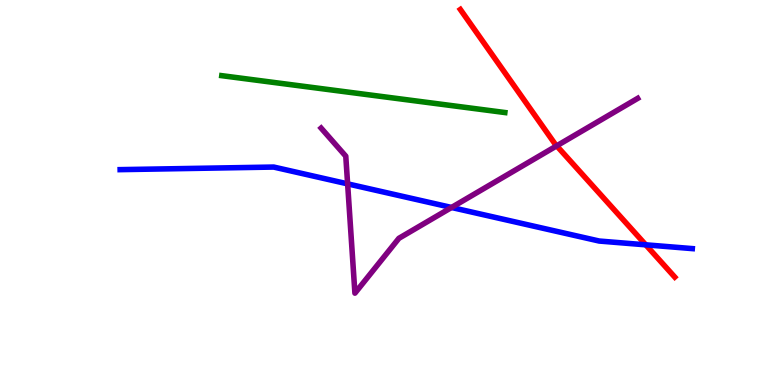[{'lines': ['blue', 'red'], 'intersections': [{'x': 8.33, 'y': 3.64}]}, {'lines': ['green', 'red'], 'intersections': []}, {'lines': ['purple', 'red'], 'intersections': [{'x': 7.18, 'y': 6.21}]}, {'lines': ['blue', 'green'], 'intersections': []}, {'lines': ['blue', 'purple'], 'intersections': [{'x': 4.49, 'y': 5.22}, {'x': 5.83, 'y': 4.61}]}, {'lines': ['green', 'purple'], 'intersections': []}]